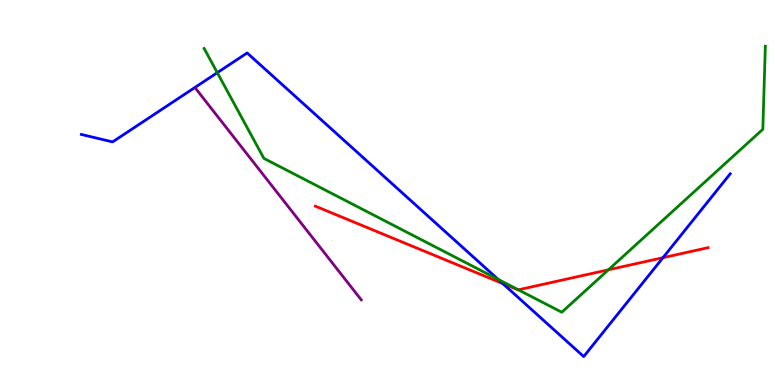[{'lines': ['blue', 'red'], 'intersections': [{'x': 6.49, 'y': 2.63}, {'x': 8.55, 'y': 3.31}]}, {'lines': ['green', 'red'], 'intersections': [{'x': 6.69, 'y': 2.47}, {'x': 7.85, 'y': 2.99}]}, {'lines': ['purple', 'red'], 'intersections': []}, {'lines': ['blue', 'green'], 'intersections': [{'x': 2.8, 'y': 8.11}, {'x': 6.43, 'y': 2.74}]}, {'lines': ['blue', 'purple'], 'intersections': []}, {'lines': ['green', 'purple'], 'intersections': []}]